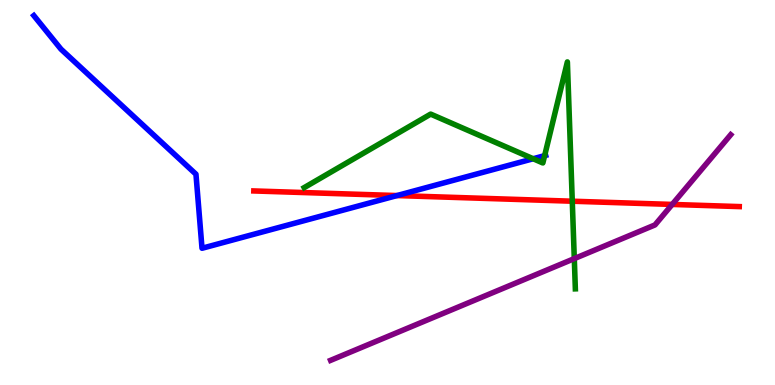[{'lines': ['blue', 'red'], 'intersections': [{'x': 5.12, 'y': 4.92}]}, {'lines': ['green', 'red'], 'intersections': [{'x': 7.38, 'y': 4.77}]}, {'lines': ['purple', 'red'], 'intersections': [{'x': 8.67, 'y': 4.69}]}, {'lines': ['blue', 'green'], 'intersections': [{'x': 6.88, 'y': 5.88}, {'x': 7.03, 'y': 5.96}]}, {'lines': ['blue', 'purple'], 'intersections': []}, {'lines': ['green', 'purple'], 'intersections': [{'x': 7.41, 'y': 3.28}]}]